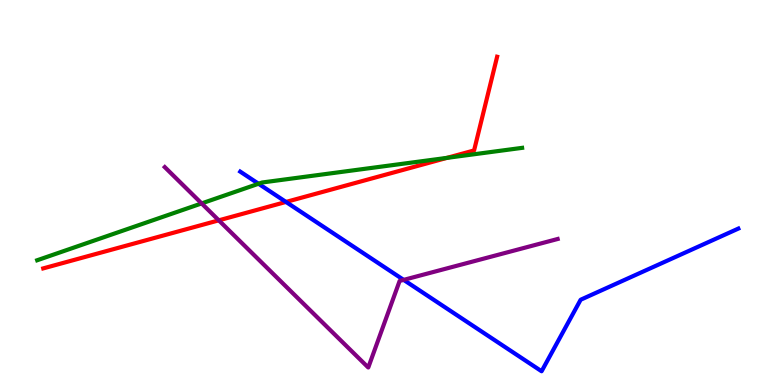[{'lines': ['blue', 'red'], 'intersections': [{'x': 3.69, 'y': 4.75}]}, {'lines': ['green', 'red'], 'intersections': [{'x': 5.77, 'y': 5.9}]}, {'lines': ['purple', 'red'], 'intersections': [{'x': 2.82, 'y': 4.28}]}, {'lines': ['blue', 'green'], 'intersections': [{'x': 3.34, 'y': 5.23}]}, {'lines': ['blue', 'purple'], 'intersections': [{'x': 5.21, 'y': 2.73}]}, {'lines': ['green', 'purple'], 'intersections': [{'x': 2.6, 'y': 4.72}]}]